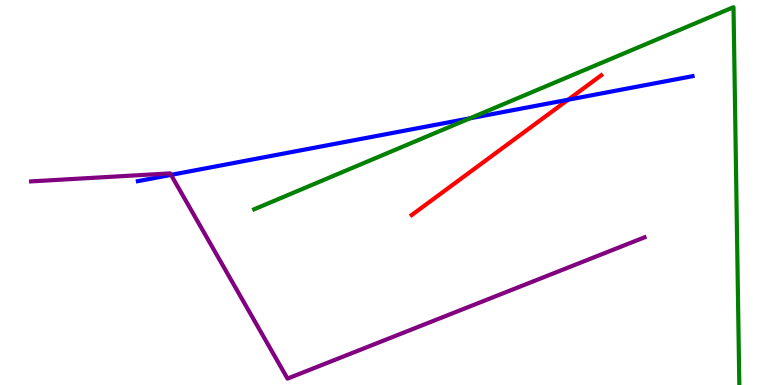[{'lines': ['blue', 'red'], 'intersections': [{'x': 7.33, 'y': 7.41}]}, {'lines': ['green', 'red'], 'intersections': []}, {'lines': ['purple', 'red'], 'intersections': []}, {'lines': ['blue', 'green'], 'intersections': [{'x': 6.06, 'y': 6.93}]}, {'lines': ['blue', 'purple'], 'intersections': [{'x': 2.21, 'y': 5.46}]}, {'lines': ['green', 'purple'], 'intersections': []}]